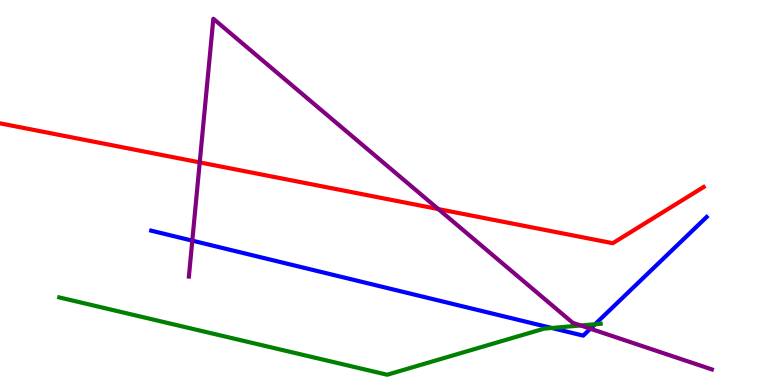[{'lines': ['blue', 'red'], 'intersections': []}, {'lines': ['green', 'red'], 'intersections': []}, {'lines': ['purple', 'red'], 'intersections': [{'x': 2.58, 'y': 5.78}, {'x': 5.66, 'y': 4.57}]}, {'lines': ['blue', 'green'], 'intersections': [{'x': 7.12, 'y': 1.48}, {'x': 7.68, 'y': 1.58}]}, {'lines': ['blue', 'purple'], 'intersections': [{'x': 2.48, 'y': 3.75}, {'x': 7.62, 'y': 1.46}]}, {'lines': ['green', 'purple'], 'intersections': [{'x': 7.49, 'y': 1.55}]}]